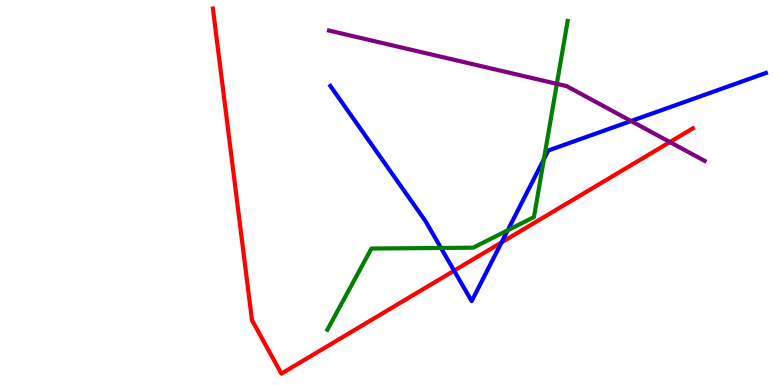[{'lines': ['blue', 'red'], 'intersections': [{'x': 5.86, 'y': 2.97}, {'x': 6.47, 'y': 3.7}]}, {'lines': ['green', 'red'], 'intersections': []}, {'lines': ['purple', 'red'], 'intersections': [{'x': 8.64, 'y': 6.31}]}, {'lines': ['blue', 'green'], 'intersections': [{'x': 5.69, 'y': 3.56}, {'x': 6.55, 'y': 4.02}, {'x': 7.02, 'y': 5.86}]}, {'lines': ['blue', 'purple'], 'intersections': [{'x': 8.14, 'y': 6.86}]}, {'lines': ['green', 'purple'], 'intersections': [{'x': 7.19, 'y': 7.82}]}]